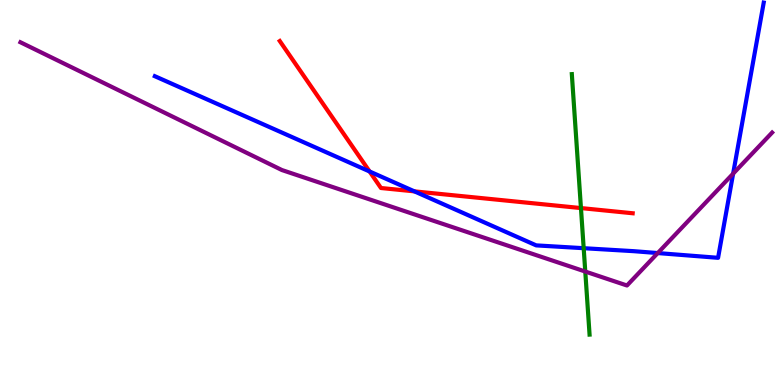[{'lines': ['blue', 'red'], 'intersections': [{'x': 4.77, 'y': 5.55}, {'x': 5.35, 'y': 5.03}]}, {'lines': ['green', 'red'], 'intersections': [{'x': 7.5, 'y': 4.6}]}, {'lines': ['purple', 'red'], 'intersections': []}, {'lines': ['blue', 'green'], 'intersections': [{'x': 7.53, 'y': 3.55}]}, {'lines': ['blue', 'purple'], 'intersections': [{'x': 8.49, 'y': 3.43}, {'x': 9.46, 'y': 5.49}]}, {'lines': ['green', 'purple'], 'intersections': [{'x': 7.55, 'y': 2.95}]}]